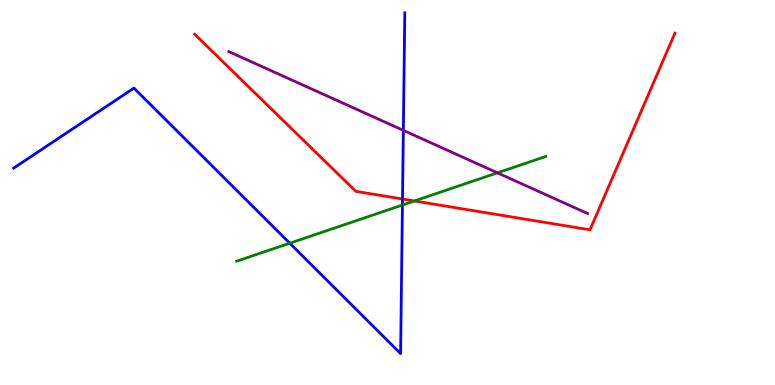[{'lines': ['blue', 'red'], 'intersections': [{'x': 5.19, 'y': 4.83}]}, {'lines': ['green', 'red'], 'intersections': [{'x': 5.35, 'y': 4.78}]}, {'lines': ['purple', 'red'], 'intersections': []}, {'lines': ['blue', 'green'], 'intersections': [{'x': 3.74, 'y': 3.68}, {'x': 5.19, 'y': 4.67}]}, {'lines': ['blue', 'purple'], 'intersections': [{'x': 5.2, 'y': 6.61}]}, {'lines': ['green', 'purple'], 'intersections': [{'x': 6.42, 'y': 5.51}]}]